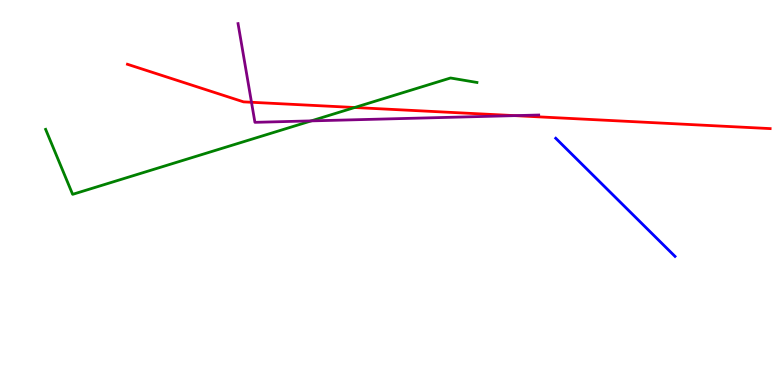[{'lines': ['blue', 'red'], 'intersections': []}, {'lines': ['green', 'red'], 'intersections': [{'x': 4.58, 'y': 7.21}]}, {'lines': ['purple', 'red'], 'intersections': [{'x': 3.25, 'y': 7.34}, {'x': 6.64, 'y': 7.0}]}, {'lines': ['blue', 'green'], 'intersections': []}, {'lines': ['blue', 'purple'], 'intersections': []}, {'lines': ['green', 'purple'], 'intersections': [{'x': 4.02, 'y': 6.86}]}]